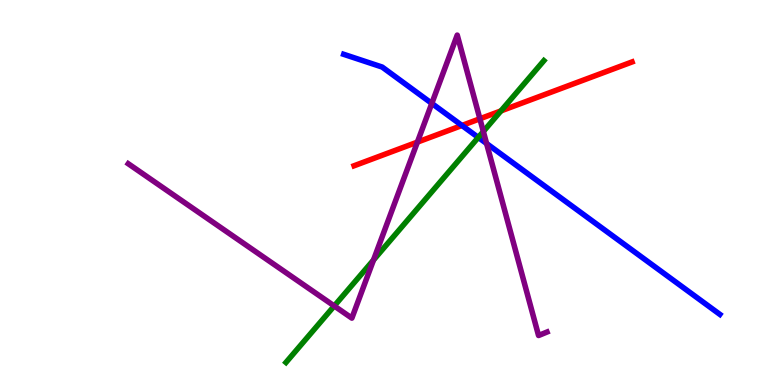[{'lines': ['blue', 'red'], 'intersections': [{'x': 5.96, 'y': 6.74}]}, {'lines': ['green', 'red'], 'intersections': [{'x': 6.46, 'y': 7.12}]}, {'lines': ['purple', 'red'], 'intersections': [{'x': 5.39, 'y': 6.31}, {'x': 6.19, 'y': 6.91}]}, {'lines': ['blue', 'green'], 'intersections': [{'x': 6.17, 'y': 6.43}]}, {'lines': ['blue', 'purple'], 'intersections': [{'x': 5.57, 'y': 7.31}, {'x': 6.28, 'y': 6.27}]}, {'lines': ['green', 'purple'], 'intersections': [{'x': 4.31, 'y': 2.05}, {'x': 4.82, 'y': 3.25}, {'x': 6.24, 'y': 6.58}]}]